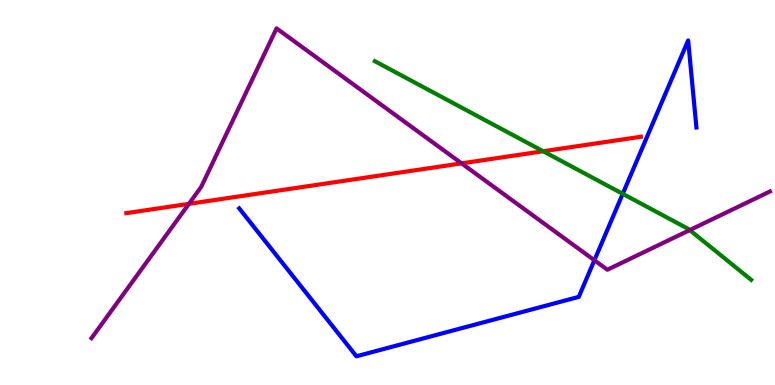[{'lines': ['blue', 'red'], 'intersections': []}, {'lines': ['green', 'red'], 'intersections': [{'x': 7.01, 'y': 6.07}]}, {'lines': ['purple', 'red'], 'intersections': [{'x': 2.44, 'y': 4.71}, {'x': 5.96, 'y': 5.76}]}, {'lines': ['blue', 'green'], 'intersections': [{'x': 8.04, 'y': 4.97}]}, {'lines': ['blue', 'purple'], 'intersections': [{'x': 7.67, 'y': 3.24}]}, {'lines': ['green', 'purple'], 'intersections': [{'x': 8.9, 'y': 4.02}]}]